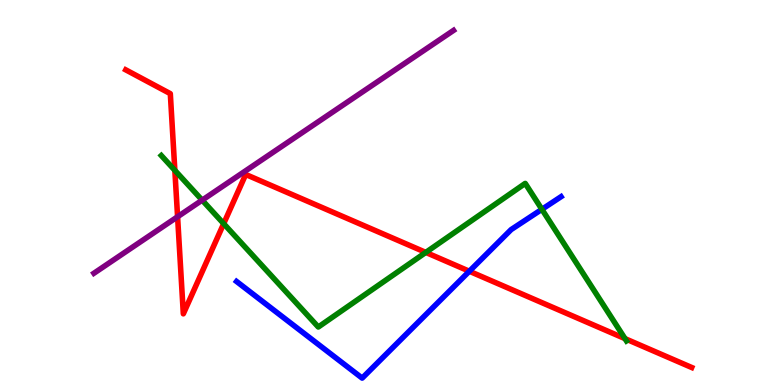[{'lines': ['blue', 'red'], 'intersections': [{'x': 6.06, 'y': 2.95}]}, {'lines': ['green', 'red'], 'intersections': [{'x': 2.26, 'y': 5.58}, {'x': 2.89, 'y': 4.19}, {'x': 5.49, 'y': 3.44}, {'x': 8.06, 'y': 1.2}]}, {'lines': ['purple', 'red'], 'intersections': [{'x': 2.29, 'y': 4.37}]}, {'lines': ['blue', 'green'], 'intersections': [{'x': 6.99, 'y': 4.56}]}, {'lines': ['blue', 'purple'], 'intersections': []}, {'lines': ['green', 'purple'], 'intersections': [{'x': 2.61, 'y': 4.8}]}]